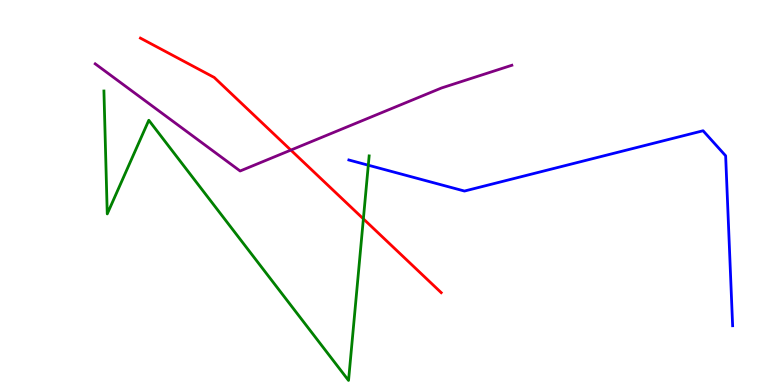[{'lines': ['blue', 'red'], 'intersections': []}, {'lines': ['green', 'red'], 'intersections': [{'x': 4.69, 'y': 4.32}]}, {'lines': ['purple', 'red'], 'intersections': [{'x': 3.75, 'y': 6.1}]}, {'lines': ['blue', 'green'], 'intersections': [{'x': 4.75, 'y': 5.71}]}, {'lines': ['blue', 'purple'], 'intersections': []}, {'lines': ['green', 'purple'], 'intersections': []}]